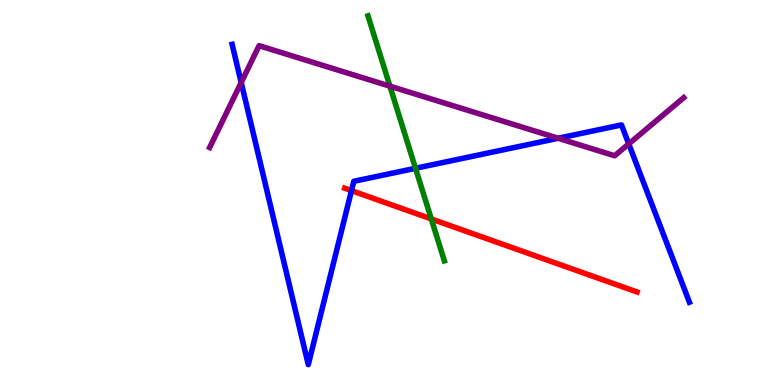[{'lines': ['blue', 'red'], 'intersections': [{'x': 4.54, 'y': 5.05}]}, {'lines': ['green', 'red'], 'intersections': [{'x': 5.57, 'y': 4.31}]}, {'lines': ['purple', 'red'], 'intersections': []}, {'lines': ['blue', 'green'], 'intersections': [{'x': 5.36, 'y': 5.63}]}, {'lines': ['blue', 'purple'], 'intersections': [{'x': 3.11, 'y': 7.86}, {'x': 7.2, 'y': 6.41}, {'x': 8.11, 'y': 6.26}]}, {'lines': ['green', 'purple'], 'intersections': [{'x': 5.03, 'y': 7.76}]}]